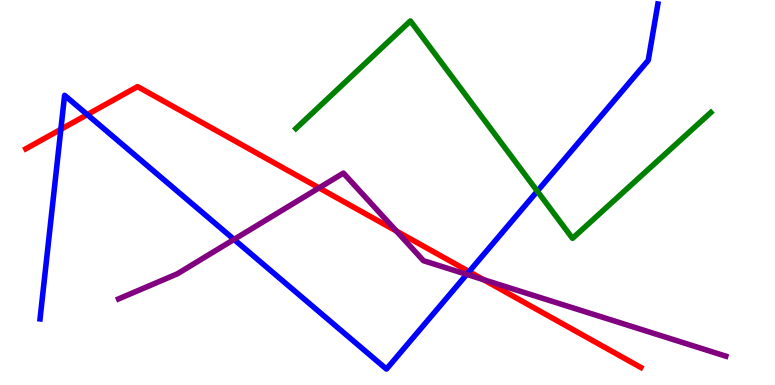[{'lines': ['blue', 'red'], 'intersections': [{'x': 0.785, 'y': 6.64}, {'x': 1.13, 'y': 7.02}, {'x': 6.05, 'y': 2.94}]}, {'lines': ['green', 'red'], 'intersections': []}, {'lines': ['purple', 'red'], 'intersections': [{'x': 4.12, 'y': 5.12}, {'x': 5.11, 'y': 4.0}, {'x': 6.24, 'y': 2.74}]}, {'lines': ['blue', 'green'], 'intersections': [{'x': 6.93, 'y': 5.03}]}, {'lines': ['blue', 'purple'], 'intersections': [{'x': 3.02, 'y': 3.78}, {'x': 6.02, 'y': 2.87}]}, {'lines': ['green', 'purple'], 'intersections': []}]